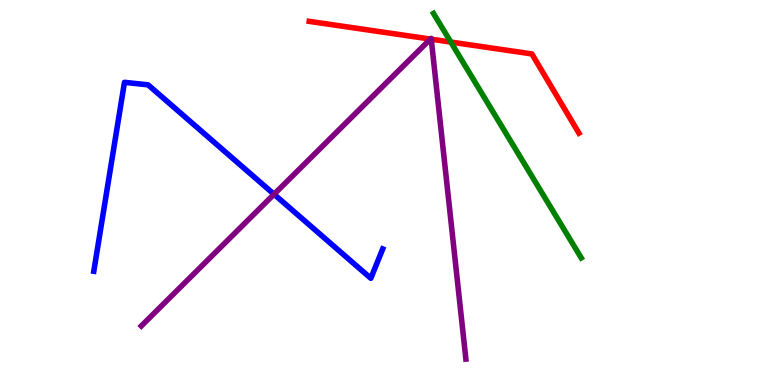[{'lines': ['blue', 'red'], 'intersections': []}, {'lines': ['green', 'red'], 'intersections': [{'x': 5.82, 'y': 8.91}]}, {'lines': ['purple', 'red'], 'intersections': [{'x': 5.55, 'y': 8.98}, {'x': 5.56, 'y': 8.98}]}, {'lines': ['blue', 'green'], 'intersections': []}, {'lines': ['blue', 'purple'], 'intersections': [{'x': 3.54, 'y': 4.95}]}, {'lines': ['green', 'purple'], 'intersections': []}]